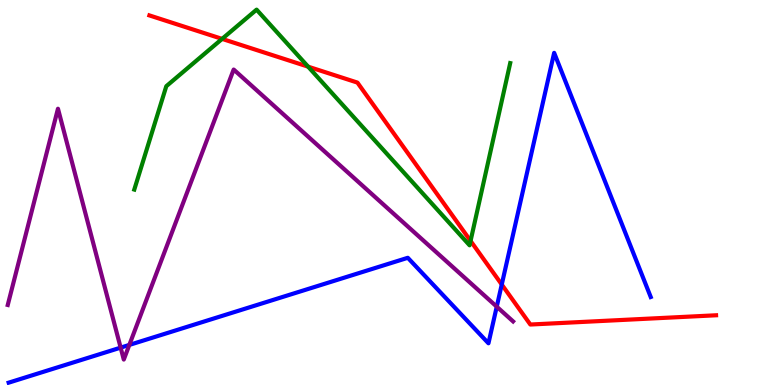[{'lines': ['blue', 'red'], 'intersections': [{'x': 6.47, 'y': 2.61}]}, {'lines': ['green', 'red'], 'intersections': [{'x': 2.87, 'y': 8.99}, {'x': 3.98, 'y': 8.27}, {'x': 6.07, 'y': 3.74}]}, {'lines': ['purple', 'red'], 'intersections': []}, {'lines': ['blue', 'green'], 'intersections': []}, {'lines': ['blue', 'purple'], 'intersections': [{'x': 1.56, 'y': 0.971}, {'x': 1.67, 'y': 1.04}, {'x': 6.41, 'y': 2.03}]}, {'lines': ['green', 'purple'], 'intersections': []}]